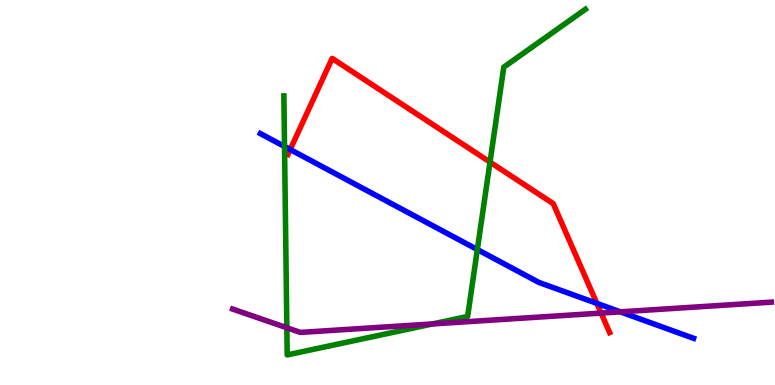[{'lines': ['blue', 'red'], 'intersections': [{'x': 3.74, 'y': 6.12}, {'x': 7.7, 'y': 2.12}]}, {'lines': ['green', 'red'], 'intersections': [{'x': 6.32, 'y': 5.79}]}, {'lines': ['purple', 'red'], 'intersections': [{'x': 7.76, 'y': 1.87}]}, {'lines': ['blue', 'green'], 'intersections': [{'x': 3.67, 'y': 6.2}, {'x': 6.16, 'y': 3.52}]}, {'lines': ['blue', 'purple'], 'intersections': [{'x': 8.0, 'y': 1.9}]}, {'lines': ['green', 'purple'], 'intersections': [{'x': 3.7, 'y': 1.49}, {'x': 5.58, 'y': 1.59}]}]